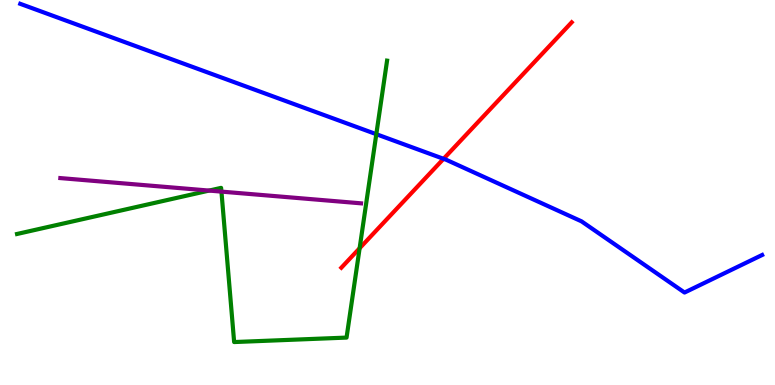[{'lines': ['blue', 'red'], 'intersections': [{'x': 5.72, 'y': 5.87}]}, {'lines': ['green', 'red'], 'intersections': [{'x': 4.64, 'y': 3.55}]}, {'lines': ['purple', 'red'], 'intersections': []}, {'lines': ['blue', 'green'], 'intersections': [{'x': 4.86, 'y': 6.51}]}, {'lines': ['blue', 'purple'], 'intersections': []}, {'lines': ['green', 'purple'], 'intersections': [{'x': 2.7, 'y': 5.05}, {'x': 2.86, 'y': 5.02}]}]